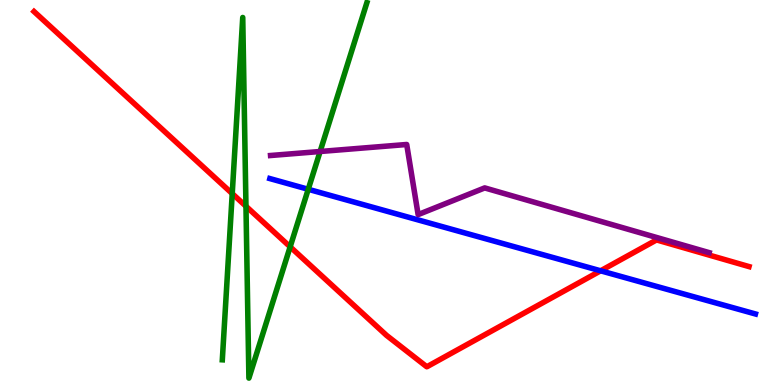[{'lines': ['blue', 'red'], 'intersections': [{'x': 7.75, 'y': 2.97}]}, {'lines': ['green', 'red'], 'intersections': [{'x': 3.0, 'y': 4.97}, {'x': 3.17, 'y': 4.64}, {'x': 3.74, 'y': 3.59}]}, {'lines': ['purple', 'red'], 'intersections': []}, {'lines': ['blue', 'green'], 'intersections': [{'x': 3.98, 'y': 5.08}]}, {'lines': ['blue', 'purple'], 'intersections': []}, {'lines': ['green', 'purple'], 'intersections': [{'x': 4.13, 'y': 6.07}]}]